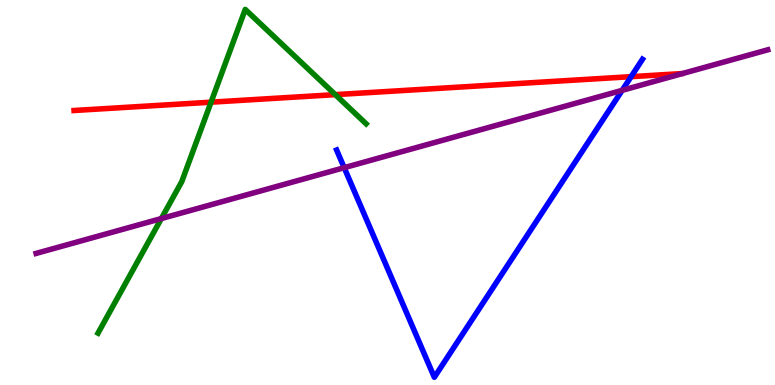[{'lines': ['blue', 'red'], 'intersections': [{'x': 8.14, 'y': 8.01}]}, {'lines': ['green', 'red'], 'intersections': [{'x': 2.72, 'y': 7.35}, {'x': 4.33, 'y': 7.54}]}, {'lines': ['purple', 'red'], 'intersections': []}, {'lines': ['blue', 'green'], 'intersections': []}, {'lines': ['blue', 'purple'], 'intersections': [{'x': 4.44, 'y': 5.64}, {'x': 8.03, 'y': 7.65}]}, {'lines': ['green', 'purple'], 'intersections': [{'x': 2.08, 'y': 4.32}]}]